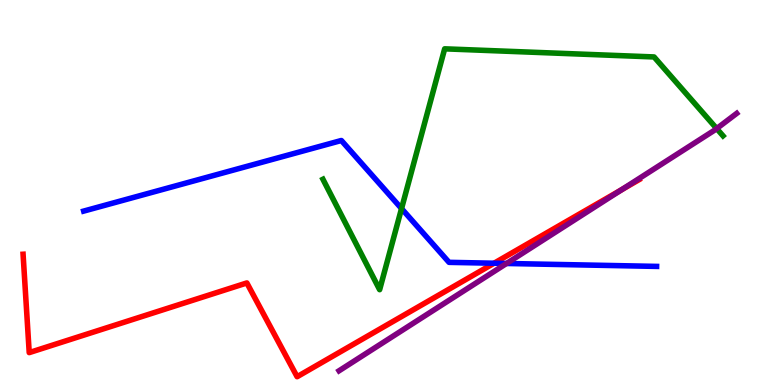[{'lines': ['blue', 'red'], 'intersections': [{'x': 6.38, 'y': 3.16}]}, {'lines': ['green', 'red'], 'intersections': []}, {'lines': ['purple', 'red'], 'intersections': [{'x': 8.02, 'y': 5.07}]}, {'lines': ['blue', 'green'], 'intersections': [{'x': 5.18, 'y': 4.58}]}, {'lines': ['blue', 'purple'], 'intersections': [{'x': 6.54, 'y': 3.16}]}, {'lines': ['green', 'purple'], 'intersections': [{'x': 9.25, 'y': 6.66}]}]